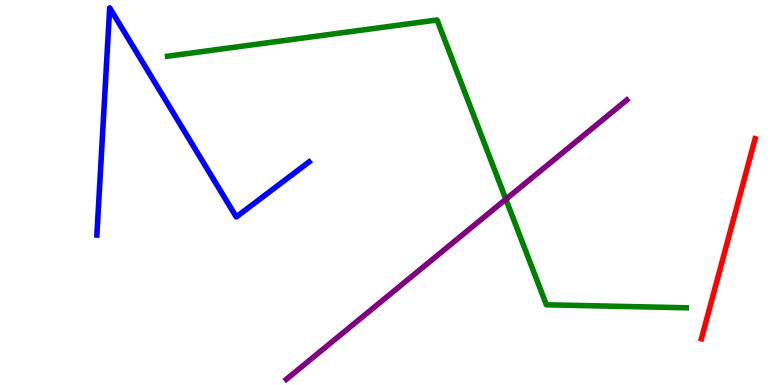[{'lines': ['blue', 'red'], 'intersections': []}, {'lines': ['green', 'red'], 'intersections': []}, {'lines': ['purple', 'red'], 'intersections': []}, {'lines': ['blue', 'green'], 'intersections': []}, {'lines': ['blue', 'purple'], 'intersections': []}, {'lines': ['green', 'purple'], 'intersections': [{'x': 6.53, 'y': 4.82}]}]